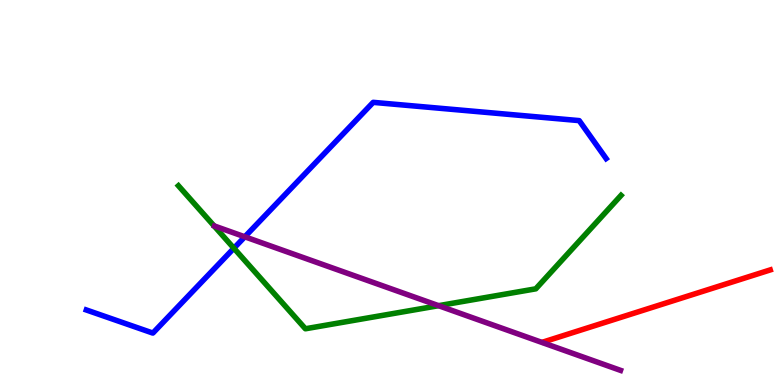[{'lines': ['blue', 'red'], 'intersections': []}, {'lines': ['green', 'red'], 'intersections': []}, {'lines': ['purple', 'red'], 'intersections': []}, {'lines': ['blue', 'green'], 'intersections': [{'x': 3.02, 'y': 3.55}]}, {'lines': ['blue', 'purple'], 'intersections': [{'x': 3.16, 'y': 3.85}]}, {'lines': ['green', 'purple'], 'intersections': [{'x': 5.66, 'y': 2.06}]}]